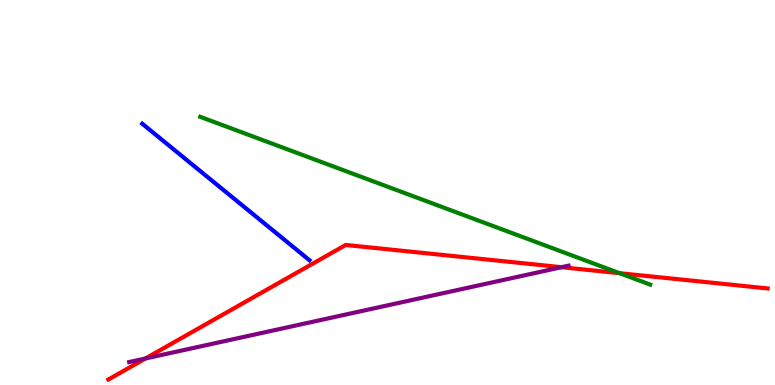[{'lines': ['blue', 'red'], 'intersections': []}, {'lines': ['green', 'red'], 'intersections': [{'x': 7.99, 'y': 2.9}]}, {'lines': ['purple', 'red'], 'intersections': [{'x': 1.88, 'y': 0.689}, {'x': 7.25, 'y': 3.06}]}, {'lines': ['blue', 'green'], 'intersections': []}, {'lines': ['blue', 'purple'], 'intersections': []}, {'lines': ['green', 'purple'], 'intersections': []}]